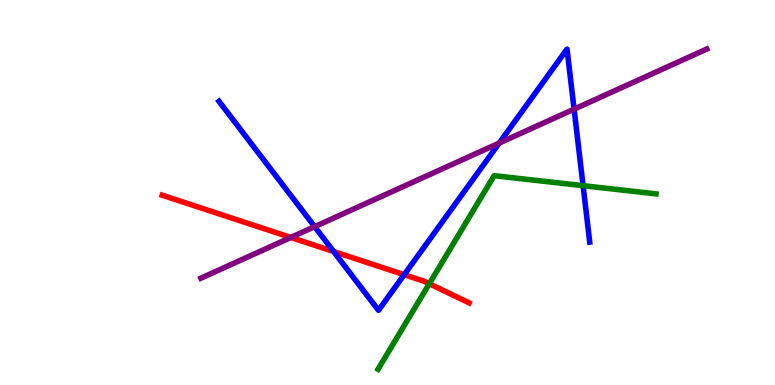[{'lines': ['blue', 'red'], 'intersections': [{'x': 4.3, 'y': 3.47}, {'x': 5.22, 'y': 2.86}]}, {'lines': ['green', 'red'], 'intersections': [{'x': 5.54, 'y': 2.63}]}, {'lines': ['purple', 'red'], 'intersections': [{'x': 3.75, 'y': 3.83}]}, {'lines': ['blue', 'green'], 'intersections': [{'x': 7.52, 'y': 5.18}]}, {'lines': ['blue', 'purple'], 'intersections': [{'x': 4.06, 'y': 4.11}, {'x': 6.44, 'y': 6.28}, {'x': 7.41, 'y': 7.16}]}, {'lines': ['green', 'purple'], 'intersections': []}]